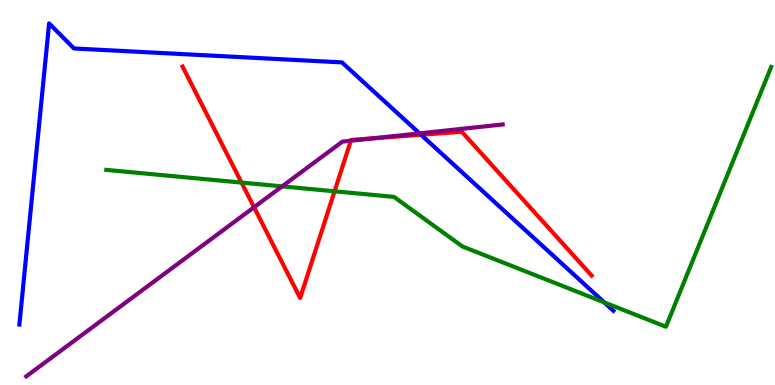[{'lines': ['blue', 'red'], 'intersections': [{'x': 5.43, 'y': 6.5}]}, {'lines': ['green', 'red'], 'intersections': [{'x': 3.12, 'y': 5.26}, {'x': 4.32, 'y': 5.03}]}, {'lines': ['purple', 'red'], 'intersections': [{'x': 3.28, 'y': 4.62}, {'x': 4.53, 'y': 6.34}, {'x': 4.83, 'y': 6.41}]}, {'lines': ['blue', 'green'], 'intersections': [{'x': 7.8, 'y': 2.15}]}, {'lines': ['blue', 'purple'], 'intersections': [{'x': 5.41, 'y': 6.54}]}, {'lines': ['green', 'purple'], 'intersections': [{'x': 3.64, 'y': 5.16}]}]